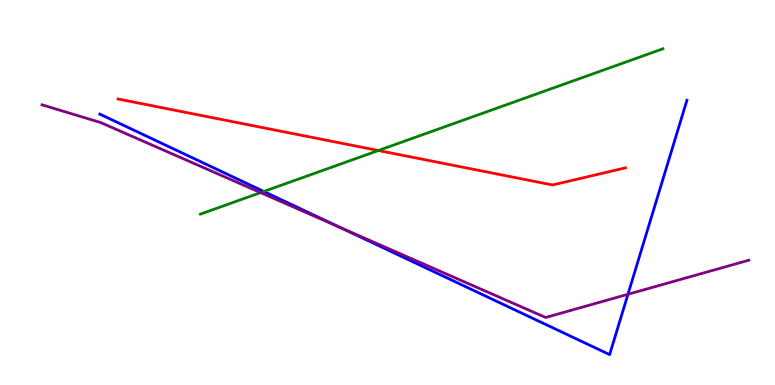[{'lines': ['blue', 'red'], 'intersections': []}, {'lines': ['green', 'red'], 'intersections': [{'x': 4.88, 'y': 6.09}]}, {'lines': ['purple', 'red'], 'intersections': []}, {'lines': ['blue', 'green'], 'intersections': [{'x': 3.4, 'y': 5.03}]}, {'lines': ['blue', 'purple'], 'intersections': [{'x': 4.38, 'y': 4.1}, {'x': 8.1, 'y': 2.36}]}, {'lines': ['green', 'purple'], 'intersections': [{'x': 3.36, 'y': 5.0}]}]